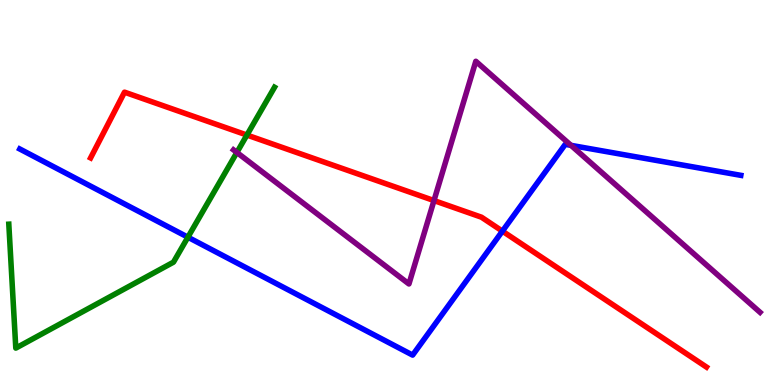[{'lines': ['blue', 'red'], 'intersections': [{'x': 6.48, 'y': 4.0}]}, {'lines': ['green', 'red'], 'intersections': [{'x': 3.19, 'y': 6.49}]}, {'lines': ['purple', 'red'], 'intersections': [{'x': 5.6, 'y': 4.79}]}, {'lines': ['blue', 'green'], 'intersections': [{'x': 2.42, 'y': 3.84}]}, {'lines': ['blue', 'purple'], 'intersections': [{'x': 7.37, 'y': 6.22}]}, {'lines': ['green', 'purple'], 'intersections': [{'x': 3.06, 'y': 6.04}]}]